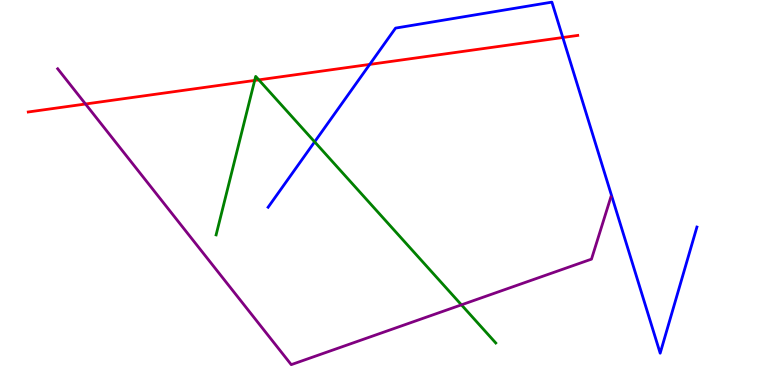[{'lines': ['blue', 'red'], 'intersections': [{'x': 4.77, 'y': 8.33}, {'x': 7.26, 'y': 9.03}]}, {'lines': ['green', 'red'], 'intersections': [{'x': 3.29, 'y': 7.91}, {'x': 3.34, 'y': 7.93}]}, {'lines': ['purple', 'red'], 'intersections': [{'x': 1.1, 'y': 7.3}]}, {'lines': ['blue', 'green'], 'intersections': [{'x': 4.06, 'y': 6.32}]}, {'lines': ['blue', 'purple'], 'intersections': []}, {'lines': ['green', 'purple'], 'intersections': [{'x': 5.95, 'y': 2.08}]}]